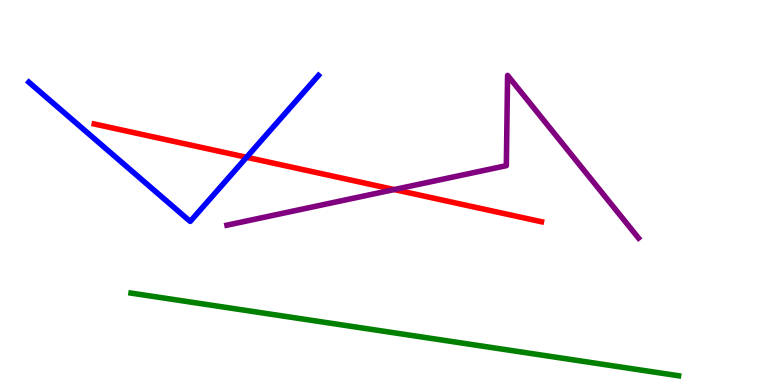[{'lines': ['blue', 'red'], 'intersections': [{'x': 3.18, 'y': 5.91}]}, {'lines': ['green', 'red'], 'intersections': []}, {'lines': ['purple', 'red'], 'intersections': [{'x': 5.09, 'y': 5.08}]}, {'lines': ['blue', 'green'], 'intersections': []}, {'lines': ['blue', 'purple'], 'intersections': []}, {'lines': ['green', 'purple'], 'intersections': []}]